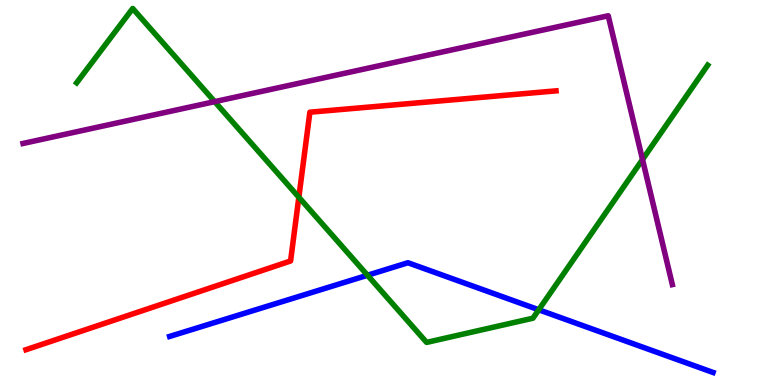[{'lines': ['blue', 'red'], 'intersections': []}, {'lines': ['green', 'red'], 'intersections': [{'x': 3.86, 'y': 4.88}]}, {'lines': ['purple', 'red'], 'intersections': []}, {'lines': ['blue', 'green'], 'intersections': [{'x': 4.74, 'y': 2.85}, {'x': 6.95, 'y': 1.95}]}, {'lines': ['blue', 'purple'], 'intersections': []}, {'lines': ['green', 'purple'], 'intersections': [{'x': 2.77, 'y': 7.36}, {'x': 8.29, 'y': 5.86}]}]